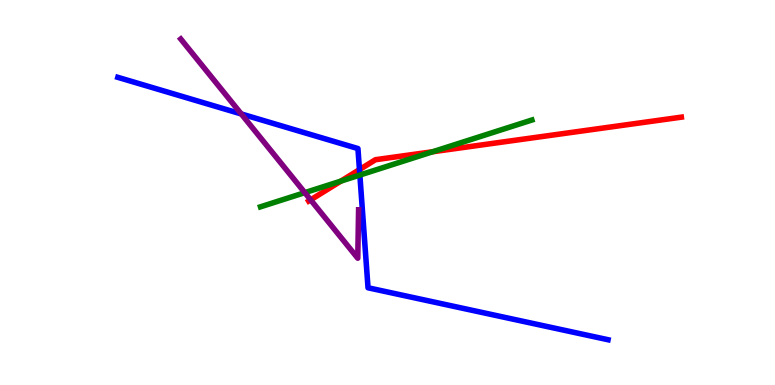[{'lines': ['blue', 'red'], 'intersections': [{'x': 4.64, 'y': 5.59}]}, {'lines': ['green', 'red'], 'intersections': [{'x': 4.4, 'y': 5.3}, {'x': 5.58, 'y': 6.06}]}, {'lines': ['purple', 'red'], 'intersections': [{'x': 4.01, 'y': 4.81}]}, {'lines': ['blue', 'green'], 'intersections': [{'x': 4.64, 'y': 5.45}]}, {'lines': ['blue', 'purple'], 'intersections': [{'x': 3.11, 'y': 7.04}]}, {'lines': ['green', 'purple'], 'intersections': [{'x': 3.93, 'y': 5.0}]}]